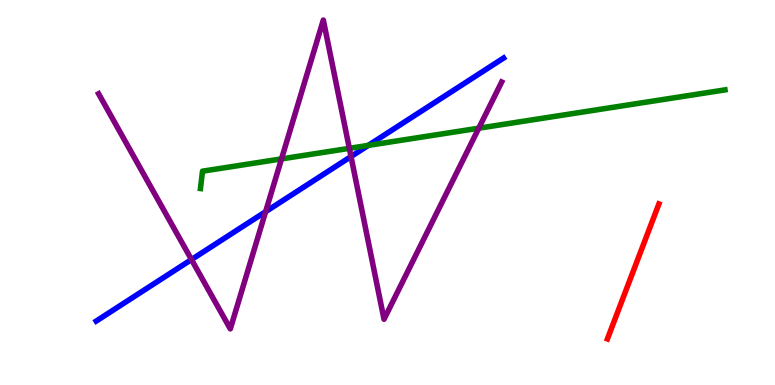[{'lines': ['blue', 'red'], 'intersections': []}, {'lines': ['green', 'red'], 'intersections': []}, {'lines': ['purple', 'red'], 'intersections': []}, {'lines': ['blue', 'green'], 'intersections': [{'x': 4.75, 'y': 6.22}]}, {'lines': ['blue', 'purple'], 'intersections': [{'x': 2.47, 'y': 3.26}, {'x': 3.43, 'y': 4.5}, {'x': 4.53, 'y': 5.93}]}, {'lines': ['green', 'purple'], 'intersections': [{'x': 3.63, 'y': 5.87}, {'x': 4.51, 'y': 6.15}, {'x': 6.18, 'y': 6.67}]}]